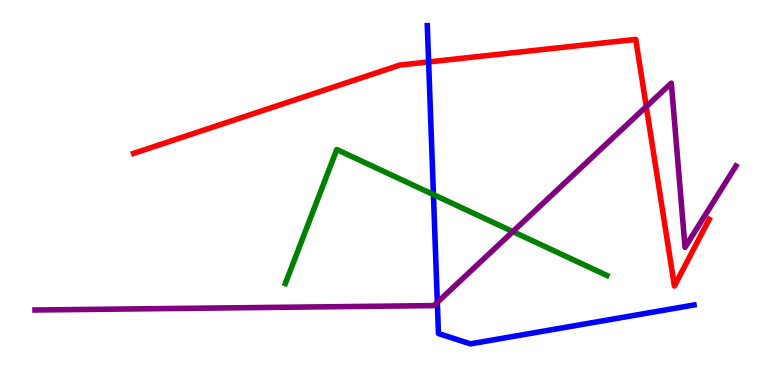[{'lines': ['blue', 'red'], 'intersections': [{'x': 5.53, 'y': 8.39}]}, {'lines': ['green', 'red'], 'intersections': []}, {'lines': ['purple', 'red'], 'intersections': [{'x': 8.34, 'y': 7.23}]}, {'lines': ['blue', 'green'], 'intersections': [{'x': 5.59, 'y': 4.95}]}, {'lines': ['blue', 'purple'], 'intersections': [{'x': 5.64, 'y': 2.15}]}, {'lines': ['green', 'purple'], 'intersections': [{'x': 6.62, 'y': 3.98}]}]